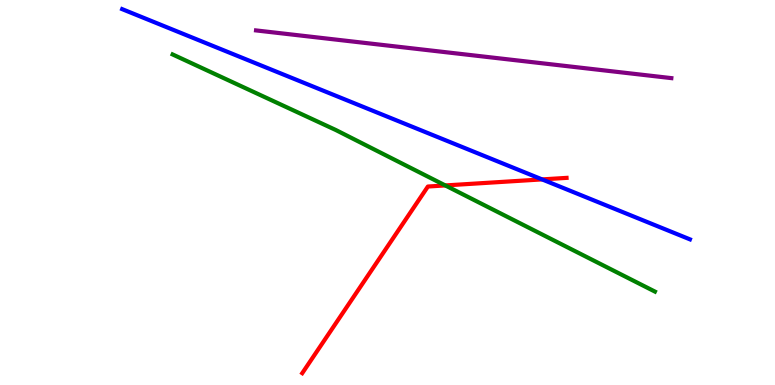[{'lines': ['blue', 'red'], 'intersections': [{'x': 6.99, 'y': 5.34}]}, {'lines': ['green', 'red'], 'intersections': [{'x': 5.75, 'y': 5.18}]}, {'lines': ['purple', 'red'], 'intersections': []}, {'lines': ['blue', 'green'], 'intersections': []}, {'lines': ['blue', 'purple'], 'intersections': []}, {'lines': ['green', 'purple'], 'intersections': []}]